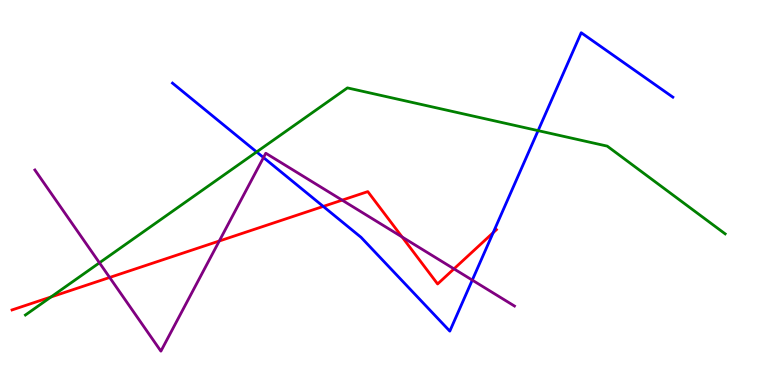[{'lines': ['blue', 'red'], 'intersections': [{'x': 4.17, 'y': 4.64}, {'x': 6.36, 'y': 3.96}]}, {'lines': ['green', 'red'], 'intersections': [{'x': 0.658, 'y': 2.29}]}, {'lines': ['purple', 'red'], 'intersections': [{'x': 1.41, 'y': 2.79}, {'x': 2.83, 'y': 3.74}, {'x': 4.41, 'y': 4.8}, {'x': 5.19, 'y': 3.84}, {'x': 5.86, 'y': 3.02}]}, {'lines': ['blue', 'green'], 'intersections': [{'x': 3.31, 'y': 6.05}, {'x': 6.94, 'y': 6.61}]}, {'lines': ['blue', 'purple'], 'intersections': [{'x': 3.4, 'y': 5.91}, {'x': 6.09, 'y': 2.72}]}, {'lines': ['green', 'purple'], 'intersections': [{'x': 1.28, 'y': 3.17}]}]